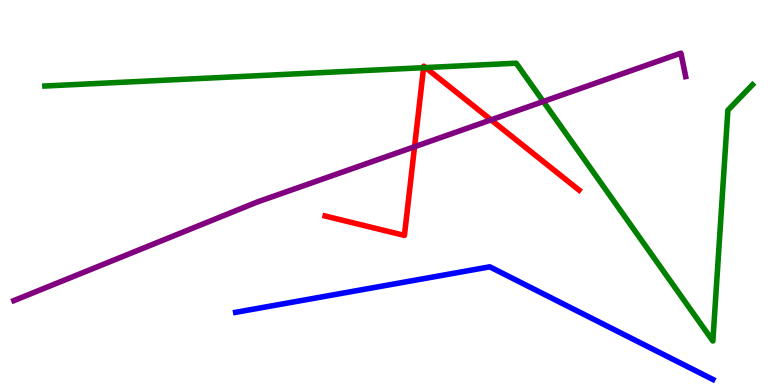[{'lines': ['blue', 'red'], 'intersections': []}, {'lines': ['green', 'red'], 'intersections': [{'x': 5.47, 'y': 8.24}, {'x': 5.49, 'y': 8.24}]}, {'lines': ['purple', 'red'], 'intersections': [{'x': 5.35, 'y': 6.19}, {'x': 6.34, 'y': 6.89}]}, {'lines': ['blue', 'green'], 'intersections': []}, {'lines': ['blue', 'purple'], 'intersections': []}, {'lines': ['green', 'purple'], 'intersections': [{'x': 7.01, 'y': 7.36}]}]